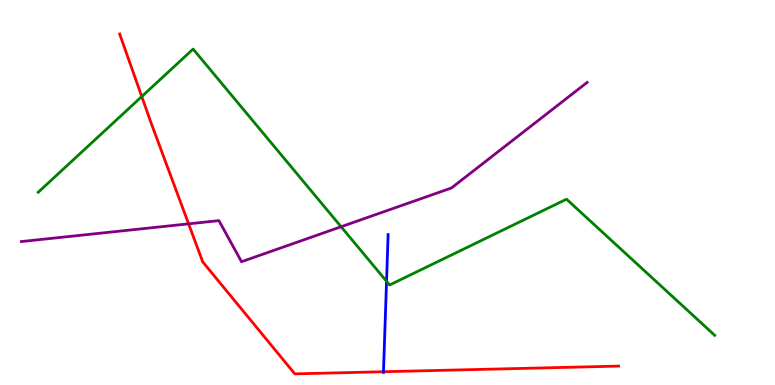[{'lines': ['blue', 'red'], 'intersections': [{'x': 4.95, 'y': 0.344}]}, {'lines': ['green', 'red'], 'intersections': [{'x': 1.83, 'y': 7.49}]}, {'lines': ['purple', 'red'], 'intersections': [{'x': 2.43, 'y': 4.19}]}, {'lines': ['blue', 'green'], 'intersections': [{'x': 4.99, 'y': 2.69}]}, {'lines': ['blue', 'purple'], 'intersections': []}, {'lines': ['green', 'purple'], 'intersections': [{'x': 4.4, 'y': 4.11}]}]